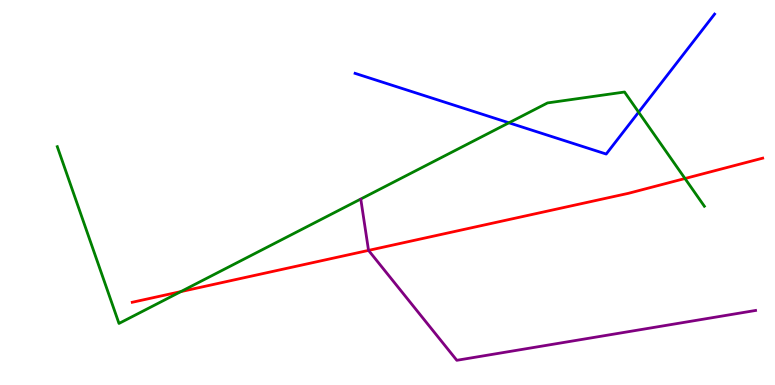[{'lines': ['blue', 'red'], 'intersections': []}, {'lines': ['green', 'red'], 'intersections': [{'x': 2.33, 'y': 2.43}, {'x': 8.84, 'y': 5.36}]}, {'lines': ['purple', 'red'], 'intersections': [{'x': 4.76, 'y': 3.5}]}, {'lines': ['blue', 'green'], 'intersections': [{'x': 6.57, 'y': 6.81}, {'x': 8.24, 'y': 7.09}]}, {'lines': ['blue', 'purple'], 'intersections': []}, {'lines': ['green', 'purple'], 'intersections': []}]